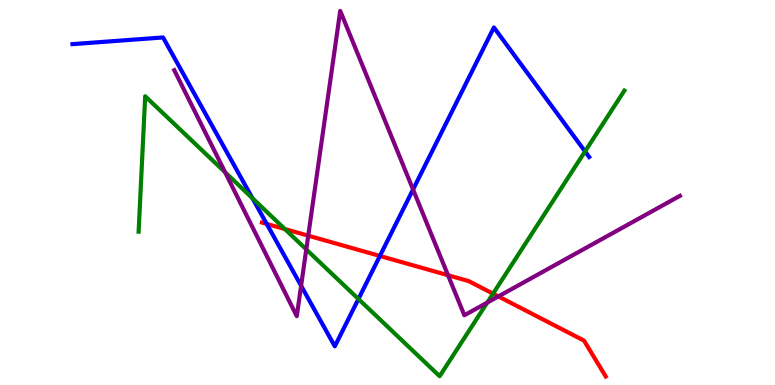[{'lines': ['blue', 'red'], 'intersections': [{'x': 3.44, 'y': 4.18}, {'x': 4.9, 'y': 3.35}]}, {'lines': ['green', 'red'], 'intersections': [{'x': 3.68, 'y': 4.05}, {'x': 6.36, 'y': 2.37}]}, {'lines': ['purple', 'red'], 'intersections': [{'x': 3.98, 'y': 3.88}, {'x': 5.78, 'y': 2.85}, {'x': 6.43, 'y': 2.3}]}, {'lines': ['blue', 'green'], 'intersections': [{'x': 3.26, 'y': 4.85}, {'x': 4.62, 'y': 2.23}, {'x': 7.55, 'y': 6.07}]}, {'lines': ['blue', 'purple'], 'intersections': [{'x': 3.89, 'y': 2.58}, {'x': 5.33, 'y': 5.08}]}, {'lines': ['green', 'purple'], 'intersections': [{'x': 2.9, 'y': 5.53}, {'x': 3.95, 'y': 3.52}, {'x': 6.29, 'y': 2.14}]}]